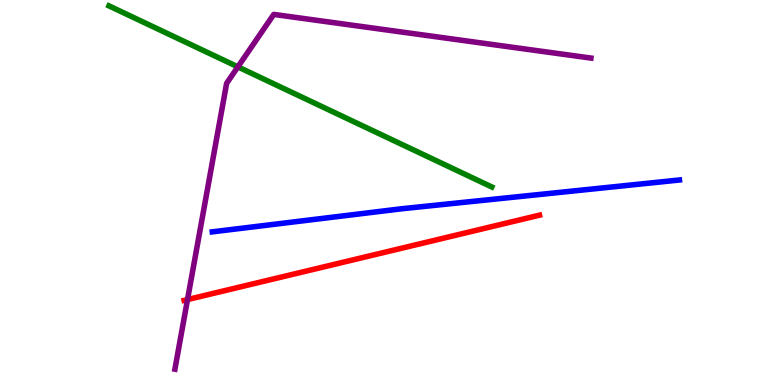[{'lines': ['blue', 'red'], 'intersections': []}, {'lines': ['green', 'red'], 'intersections': []}, {'lines': ['purple', 'red'], 'intersections': [{'x': 2.42, 'y': 2.22}]}, {'lines': ['blue', 'green'], 'intersections': []}, {'lines': ['blue', 'purple'], 'intersections': []}, {'lines': ['green', 'purple'], 'intersections': [{'x': 3.07, 'y': 8.26}]}]